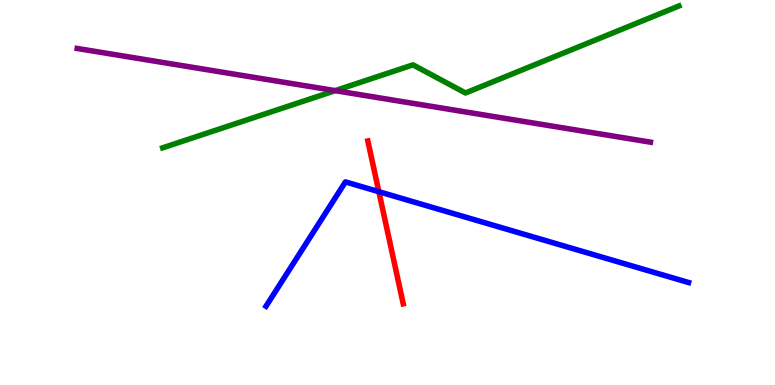[{'lines': ['blue', 'red'], 'intersections': [{'x': 4.89, 'y': 5.02}]}, {'lines': ['green', 'red'], 'intersections': []}, {'lines': ['purple', 'red'], 'intersections': []}, {'lines': ['blue', 'green'], 'intersections': []}, {'lines': ['blue', 'purple'], 'intersections': []}, {'lines': ['green', 'purple'], 'intersections': [{'x': 4.33, 'y': 7.65}]}]